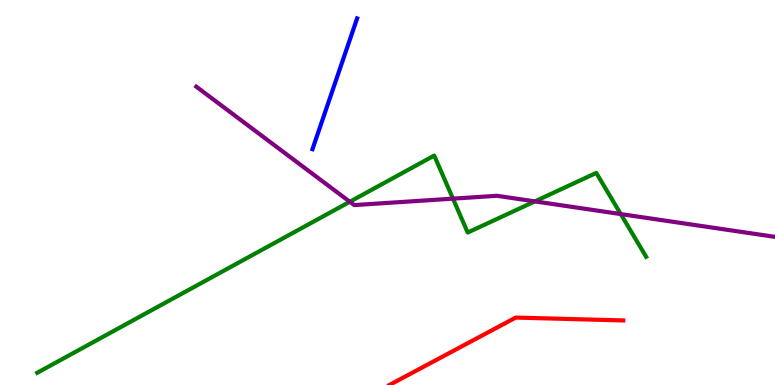[{'lines': ['blue', 'red'], 'intersections': []}, {'lines': ['green', 'red'], 'intersections': []}, {'lines': ['purple', 'red'], 'intersections': []}, {'lines': ['blue', 'green'], 'intersections': []}, {'lines': ['blue', 'purple'], 'intersections': []}, {'lines': ['green', 'purple'], 'intersections': [{'x': 4.51, 'y': 4.76}, {'x': 5.84, 'y': 4.84}, {'x': 6.9, 'y': 4.77}, {'x': 8.01, 'y': 4.44}]}]